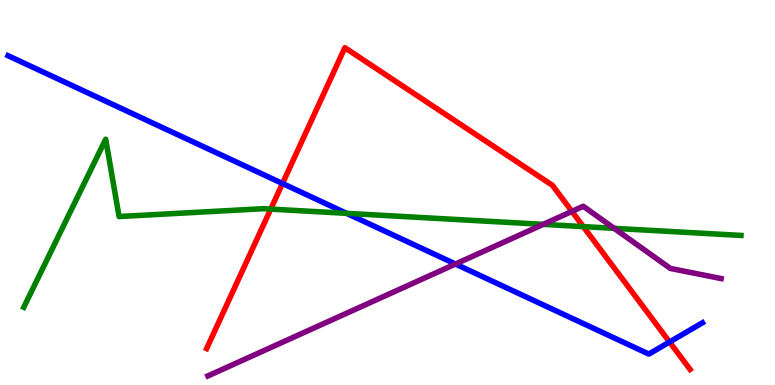[{'lines': ['blue', 'red'], 'intersections': [{'x': 3.65, 'y': 5.23}, {'x': 8.64, 'y': 1.12}]}, {'lines': ['green', 'red'], 'intersections': [{'x': 3.49, 'y': 4.57}, {'x': 7.53, 'y': 4.11}]}, {'lines': ['purple', 'red'], 'intersections': [{'x': 7.38, 'y': 4.51}]}, {'lines': ['blue', 'green'], 'intersections': [{'x': 4.47, 'y': 4.46}]}, {'lines': ['blue', 'purple'], 'intersections': [{'x': 5.88, 'y': 3.14}]}, {'lines': ['green', 'purple'], 'intersections': [{'x': 7.01, 'y': 4.17}, {'x': 7.92, 'y': 4.07}]}]